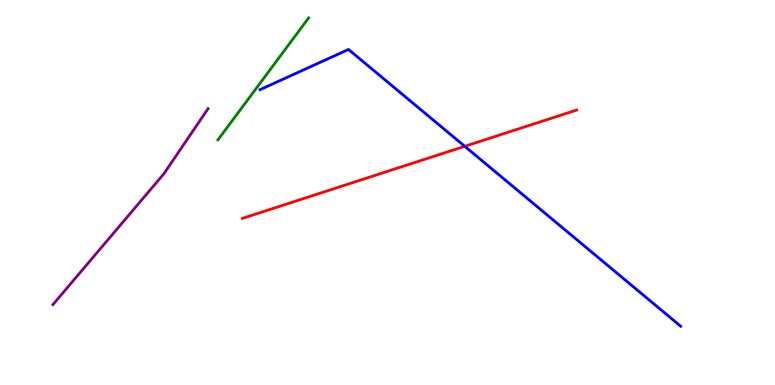[{'lines': ['blue', 'red'], 'intersections': [{'x': 6.0, 'y': 6.2}]}, {'lines': ['green', 'red'], 'intersections': []}, {'lines': ['purple', 'red'], 'intersections': []}, {'lines': ['blue', 'green'], 'intersections': []}, {'lines': ['blue', 'purple'], 'intersections': []}, {'lines': ['green', 'purple'], 'intersections': []}]